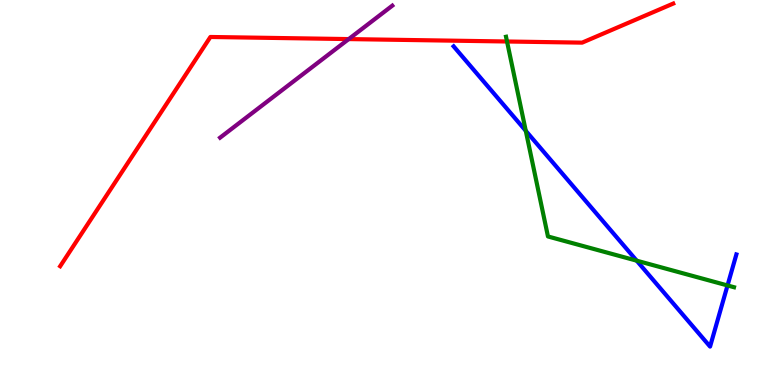[{'lines': ['blue', 'red'], 'intersections': []}, {'lines': ['green', 'red'], 'intersections': [{'x': 6.54, 'y': 8.92}]}, {'lines': ['purple', 'red'], 'intersections': [{'x': 4.5, 'y': 8.98}]}, {'lines': ['blue', 'green'], 'intersections': [{'x': 6.78, 'y': 6.6}, {'x': 8.22, 'y': 3.23}, {'x': 9.39, 'y': 2.59}]}, {'lines': ['blue', 'purple'], 'intersections': []}, {'lines': ['green', 'purple'], 'intersections': []}]